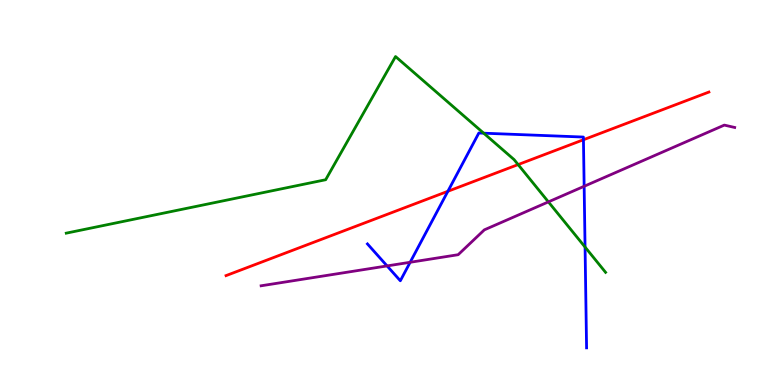[{'lines': ['blue', 'red'], 'intersections': [{'x': 5.78, 'y': 5.03}, {'x': 7.53, 'y': 6.37}]}, {'lines': ['green', 'red'], 'intersections': [{'x': 6.69, 'y': 5.73}]}, {'lines': ['purple', 'red'], 'intersections': []}, {'lines': ['blue', 'green'], 'intersections': [{'x': 6.24, 'y': 6.54}, {'x': 7.55, 'y': 3.58}]}, {'lines': ['blue', 'purple'], 'intersections': [{'x': 4.99, 'y': 3.09}, {'x': 5.29, 'y': 3.19}, {'x': 7.54, 'y': 5.16}]}, {'lines': ['green', 'purple'], 'intersections': [{'x': 7.08, 'y': 4.76}]}]